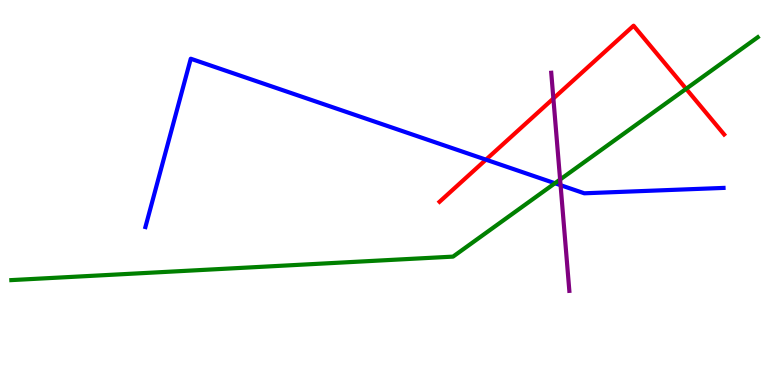[{'lines': ['blue', 'red'], 'intersections': [{'x': 6.27, 'y': 5.85}]}, {'lines': ['green', 'red'], 'intersections': [{'x': 8.85, 'y': 7.69}]}, {'lines': ['purple', 'red'], 'intersections': [{'x': 7.14, 'y': 7.44}]}, {'lines': ['blue', 'green'], 'intersections': [{'x': 7.16, 'y': 5.24}]}, {'lines': ['blue', 'purple'], 'intersections': [{'x': 7.23, 'y': 5.19}]}, {'lines': ['green', 'purple'], 'intersections': [{'x': 7.23, 'y': 5.34}]}]